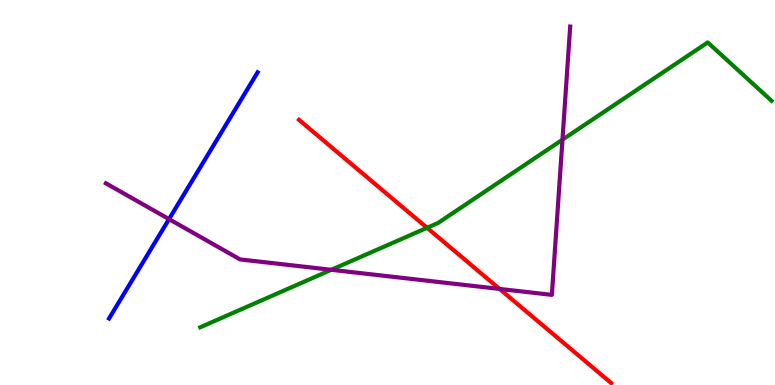[{'lines': ['blue', 'red'], 'intersections': []}, {'lines': ['green', 'red'], 'intersections': [{'x': 5.51, 'y': 4.08}]}, {'lines': ['purple', 'red'], 'intersections': [{'x': 6.45, 'y': 2.5}]}, {'lines': ['blue', 'green'], 'intersections': []}, {'lines': ['blue', 'purple'], 'intersections': [{'x': 2.18, 'y': 4.31}]}, {'lines': ['green', 'purple'], 'intersections': [{'x': 4.27, 'y': 2.99}, {'x': 7.26, 'y': 6.37}]}]